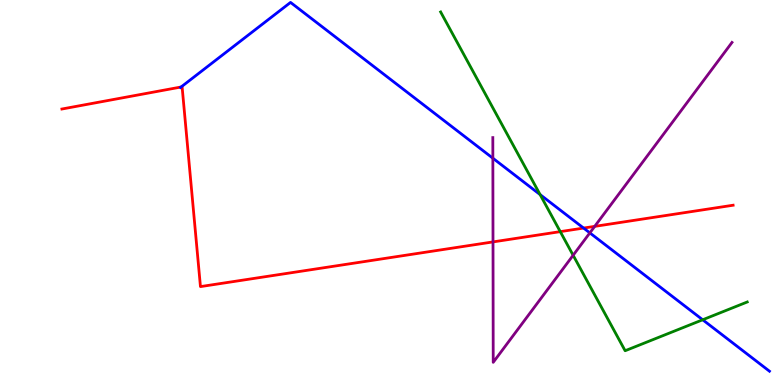[{'lines': ['blue', 'red'], 'intersections': [{'x': 2.34, 'y': 7.74}, {'x': 7.53, 'y': 4.08}]}, {'lines': ['green', 'red'], 'intersections': [{'x': 7.23, 'y': 3.98}]}, {'lines': ['purple', 'red'], 'intersections': [{'x': 6.36, 'y': 3.72}, {'x': 7.67, 'y': 4.12}]}, {'lines': ['blue', 'green'], 'intersections': [{'x': 6.97, 'y': 4.95}, {'x': 9.07, 'y': 1.69}]}, {'lines': ['blue', 'purple'], 'intersections': [{'x': 6.36, 'y': 5.89}, {'x': 7.61, 'y': 3.95}]}, {'lines': ['green', 'purple'], 'intersections': [{'x': 7.4, 'y': 3.37}]}]